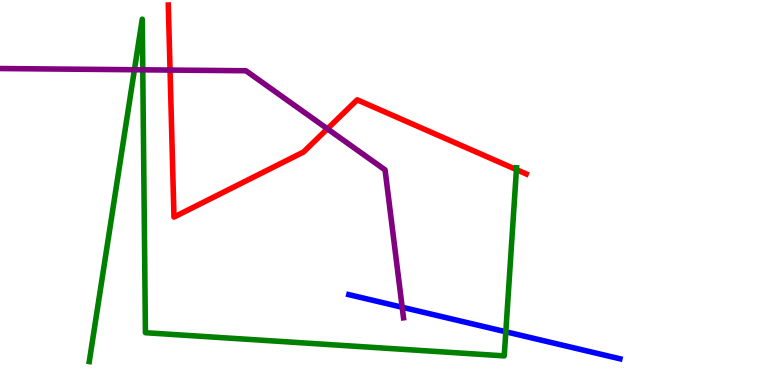[{'lines': ['blue', 'red'], 'intersections': []}, {'lines': ['green', 'red'], 'intersections': [{'x': 6.66, 'y': 5.59}]}, {'lines': ['purple', 'red'], 'intersections': [{'x': 2.19, 'y': 8.18}, {'x': 4.22, 'y': 6.65}]}, {'lines': ['blue', 'green'], 'intersections': [{'x': 6.53, 'y': 1.38}]}, {'lines': ['blue', 'purple'], 'intersections': [{'x': 5.19, 'y': 2.02}]}, {'lines': ['green', 'purple'], 'intersections': [{'x': 1.73, 'y': 8.19}, {'x': 1.84, 'y': 8.19}]}]